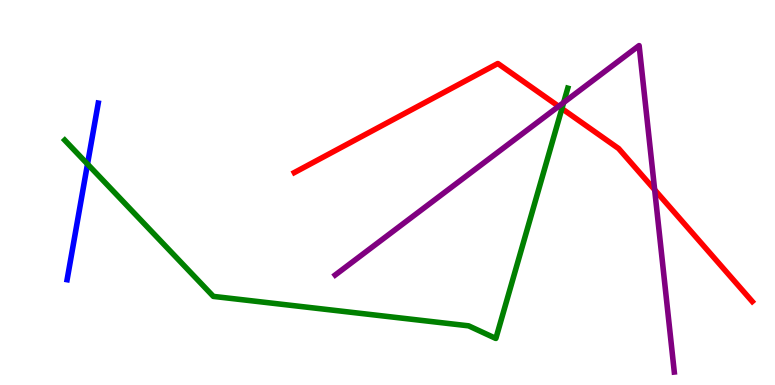[{'lines': ['blue', 'red'], 'intersections': []}, {'lines': ['green', 'red'], 'intersections': [{'x': 7.25, 'y': 7.18}]}, {'lines': ['purple', 'red'], 'intersections': [{'x': 7.21, 'y': 7.24}, {'x': 8.45, 'y': 5.07}]}, {'lines': ['blue', 'green'], 'intersections': [{'x': 1.13, 'y': 5.74}]}, {'lines': ['blue', 'purple'], 'intersections': []}, {'lines': ['green', 'purple'], 'intersections': [{'x': 7.27, 'y': 7.34}]}]